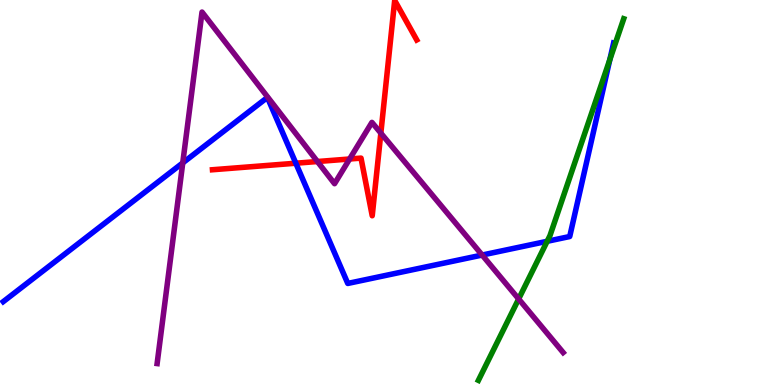[{'lines': ['blue', 'red'], 'intersections': [{'x': 3.82, 'y': 5.76}]}, {'lines': ['green', 'red'], 'intersections': []}, {'lines': ['purple', 'red'], 'intersections': [{'x': 4.1, 'y': 5.8}, {'x': 4.51, 'y': 5.87}, {'x': 4.91, 'y': 6.54}]}, {'lines': ['blue', 'green'], 'intersections': [{'x': 7.06, 'y': 3.73}, {'x': 7.87, 'y': 8.45}]}, {'lines': ['blue', 'purple'], 'intersections': [{'x': 2.36, 'y': 5.77}, {'x': 6.22, 'y': 3.38}]}, {'lines': ['green', 'purple'], 'intersections': [{'x': 6.69, 'y': 2.23}]}]